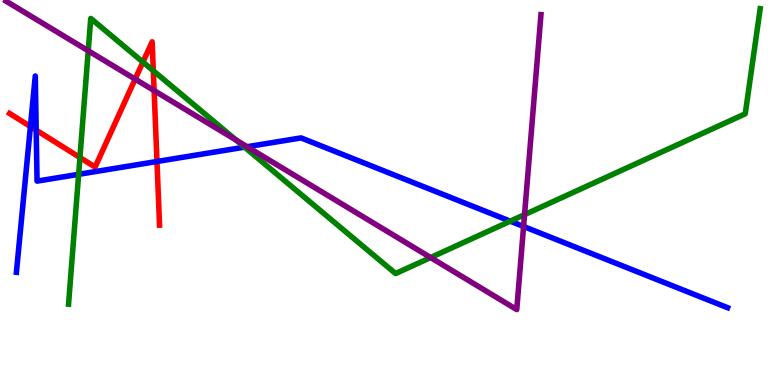[{'lines': ['blue', 'red'], 'intersections': [{'x': 0.393, 'y': 6.71}, {'x': 0.467, 'y': 6.62}, {'x': 2.03, 'y': 5.81}]}, {'lines': ['green', 'red'], 'intersections': [{'x': 1.03, 'y': 5.91}, {'x': 1.84, 'y': 8.39}, {'x': 1.98, 'y': 8.16}]}, {'lines': ['purple', 'red'], 'intersections': [{'x': 1.74, 'y': 7.94}, {'x': 1.99, 'y': 7.65}]}, {'lines': ['blue', 'green'], 'intersections': [{'x': 1.01, 'y': 5.47}, {'x': 3.16, 'y': 6.18}, {'x': 6.58, 'y': 4.26}]}, {'lines': ['blue', 'purple'], 'intersections': [{'x': 3.19, 'y': 6.19}, {'x': 6.76, 'y': 4.12}]}, {'lines': ['green', 'purple'], 'intersections': [{'x': 1.14, 'y': 8.68}, {'x': 3.05, 'y': 6.36}, {'x': 5.56, 'y': 3.31}, {'x': 6.77, 'y': 4.42}]}]